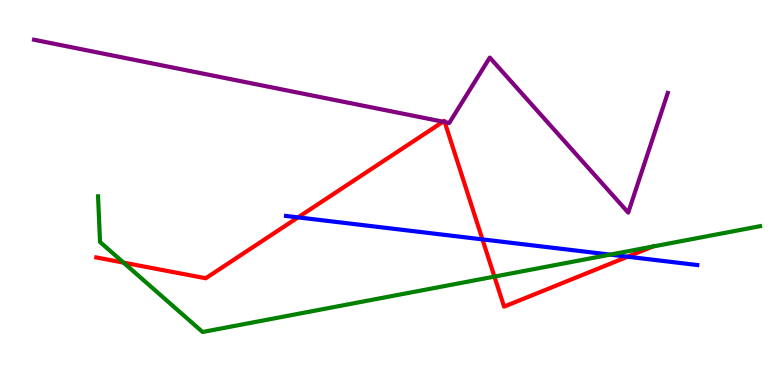[{'lines': ['blue', 'red'], 'intersections': [{'x': 3.85, 'y': 4.35}, {'x': 6.23, 'y': 3.78}, {'x': 8.1, 'y': 3.33}]}, {'lines': ['green', 'red'], 'intersections': [{'x': 1.59, 'y': 3.18}, {'x': 6.38, 'y': 2.82}, {'x': 8.42, 'y': 3.6}]}, {'lines': ['purple', 'red'], 'intersections': [{'x': 5.72, 'y': 6.84}, {'x': 5.74, 'y': 6.83}]}, {'lines': ['blue', 'green'], 'intersections': [{'x': 7.87, 'y': 3.39}]}, {'lines': ['blue', 'purple'], 'intersections': []}, {'lines': ['green', 'purple'], 'intersections': []}]